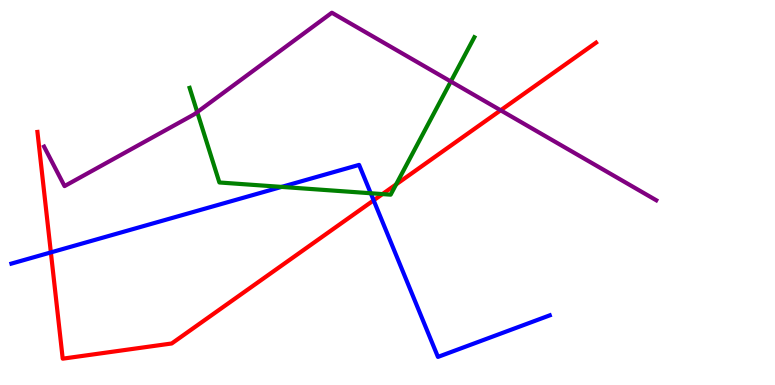[{'lines': ['blue', 'red'], 'intersections': [{'x': 0.656, 'y': 3.44}, {'x': 4.82, 'y': 4.8}]}, {'lines': ['green', 'red'], 'intersections': [{'x': 4.93, 'y': 4.96}, {'x': 5.11, 'y': 5.21}]}, {'lines': ['purple', 'red'], 'intersections': [{'x': 6.46, 'y': 7.14}]}, {'lines': ['blue', 'green'], 'intersections': [{'x': 3.63, 'y': 5.15}, {'x': 4.78, 'y': 4.98}]}, {'lines': ['blue', 'purple'], 'intersections': []}, {'lines': ['green', 'purple'], 'intersections': [{'x': 2.55, 'y': 7.09}, {'x': 5.82, 'y': 7.88}]}]